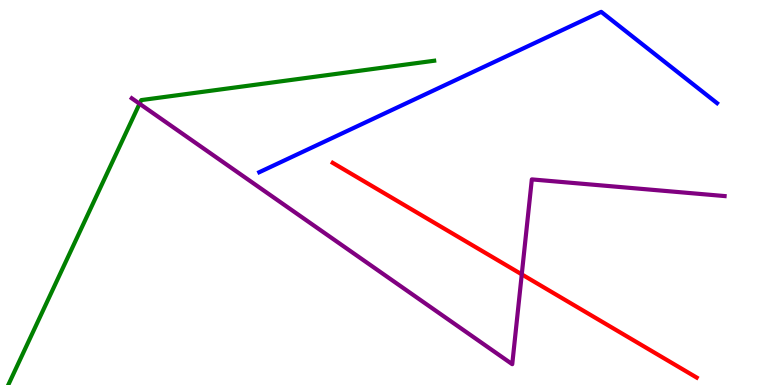[{'lines': ['blue', 'red'], 'intersections': []}, {'lines': ['green', 'red'], 'intersections': []}, {'lines': ['purple', 'red'], 'intersections': [{'x': 6.73, 'y': 2.87}]}, {'lines': ['blue', 'green'], 'intersections': []}, {'lines': ['blue', 'purple'], 'intersections': []}, {'lines': ['green', 'purple'], 'intersections': [{'x': 1.8, 'y': 7.31}]}]